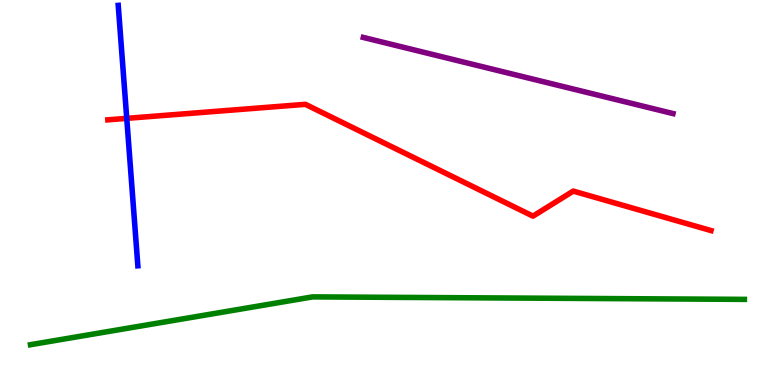[{'lines': ['blue', 'red'], 'intersections': [{'x': 1.64, 'y': 6.93}]}, {'lines': ['green', 'red'], 'intersections': []}, {'lines': ['purple', 'red'], 'intersections': []}, {'lines': ['blue', 'green'], 'intersections': []}, {'lines': ['blue', 'purple'], 'intersections': []}, {'lines': ['green', 'purple'], 'intersections': []}]